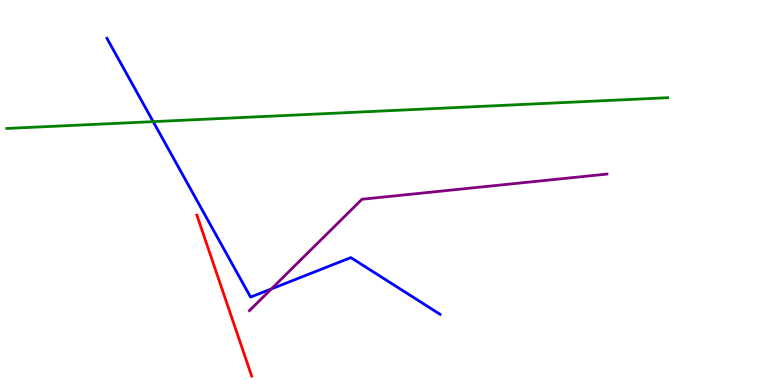[{'lines': ['blue', 'red'], 'intersections': []}, {'lines': ['green', 'red'], 'intersections': []}, {'lines': ['purple', 'red'], 'intersections': []}, {'lines': ['blue', 'green'], 'intersections': [{'x': 1.98, 'y': 6.84}]}, {'lines': ['blue', 'purple'], 'intersections': [{'x': 3.5, 'y': 2.5}]}, {'lines': ['green', 'purple'], 'intersections': []}]